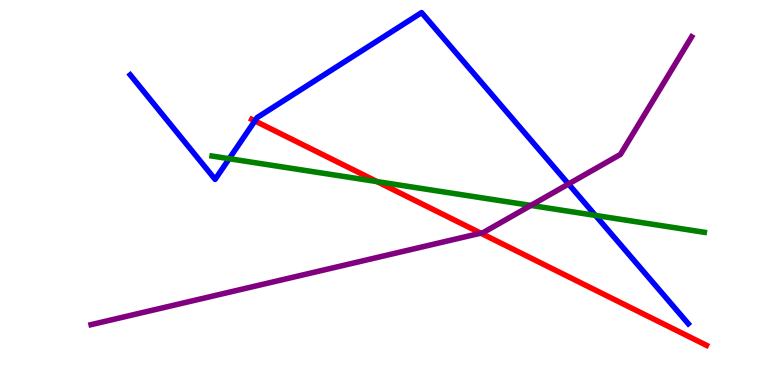[{'lines': ['blue', 'red'], 'intersections': [{'x': 3.29, 'y': 6.86}]}, {'lines': ['green', 'red'], 'intersections': [{'x': 4.86, 'y': 5.28}]}, {'lines': ['purple', 'red'], 'intersections': [{'x': 6.2, 'y': 3.94}]}, {'lines': ['blue', 'green'], 'intersections': [{'x': 2.96, 'y': 5.88}, {'x': 7.68, 'y': 4.4}]}, {'lines': ['blue', 'purple'], 'intersections': [{'x': 7.34, 'y': 5.22}]}, {'lines': ['green', 'purple'], 'intersections': [{'x': 6.85, 'y': 4.66}]}]